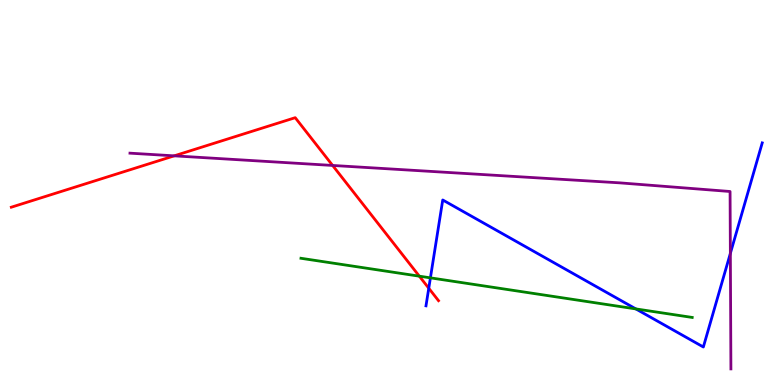[{'lines': ['blue', 'red'], 'intersections': [{'x': 5.53, 'y': 2.51}]}, {'lines': ['green', 'red'], 'intersections': [{'x': 5.41, 'y': 2.83}]}, {'lines': ['purple', 'red'], 'intersections': [{'x': 2.25, 'y': 5.95}, {'x': 4.29, 'y': 5.7}]}, {'lines': ['blue', 'green'], 'intersections': [{'x': 5.55, 'y': 2.78}, {'x': 8.2, 'y': 1.98}]}, {'lines': ['blue', 'purple'], 'intersections': [{'x': 9.42, 'y': 3.42}]}, {'lines': ['green', 'purple'], 'intersections': []}]